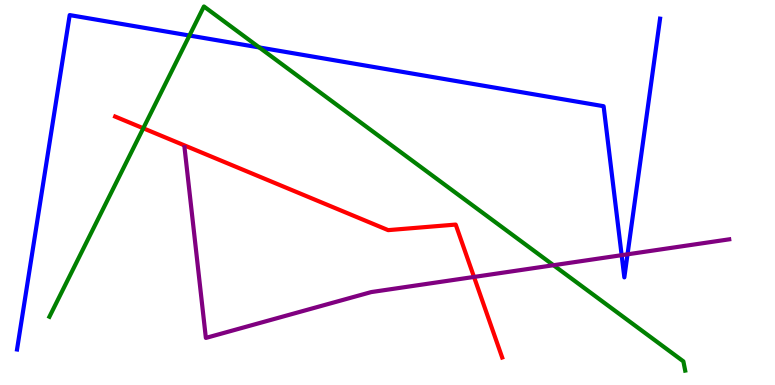[{'lines': ['blue', 'red'], 'intersections': []}, {'lines': ['green', 'red'], 'intersections': [{'x': 1.85, 'y': 6.67}]}, {'lines': ['purple', 'red'], 'intersections': [{'x': 6.12, 'y': 2.81}]}, {'lines': ['blue', 'green'], 'intersections': [{'x': 2.44, 'y': 9.08}, {'x': 3.35, 'y': 8.77}]}, {'lines': ['blue', 'purple'], 'intersections': [{'x': 8.02, 'y': 3.37}, {'x': 8.1, 'y': 3.39}]}, {'lines': ['green', 'purple'], 'intersections': [{'x': 7.14, 'y': 3.11}]}]